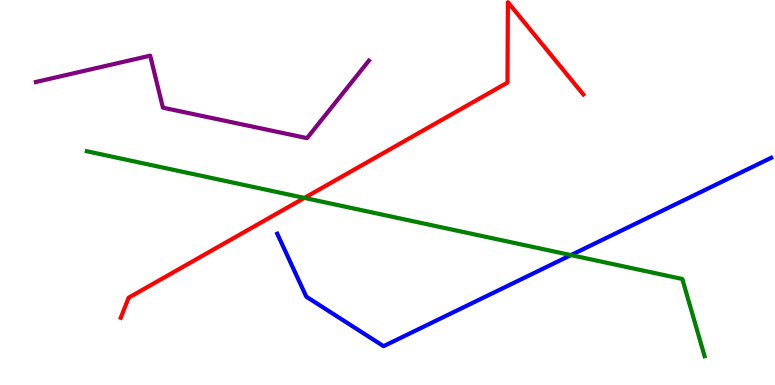[{'lines': ['blue', 'red'], 'intersections': []}, {'lines': ['green', 'red'], 'intersections': [{'x': 3.93, 'y': 4.86}]}, {'lines': ['purple', 'red'], 'intersections': []}, {'lines': ['blue', 'green'], 'intersections': [{'x': 7.37, 'y': 3.37}]}, {'lines': ['blue', 'purple'], 'intersections': []}, {'lines': ['green', 'purple'], 'intersections': []}]